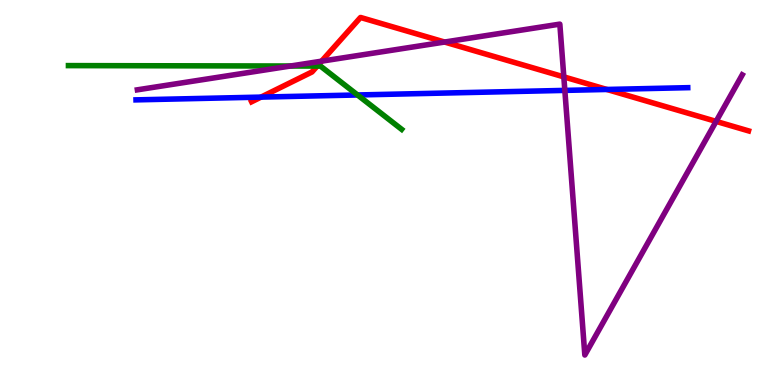[{'lines': ['blue', 'red'], 'intersections': [{'x': 3.37, 'y': 7.48}, {'x': 7.83, 'y': 7.68}]}, {'lines': ['green', 'red'], 'intersections': [{'x': 4.09, 'y': 8.28}]}, {'lines': ['purple', 'red'], 'intersections': [{'x': 4.15, 'y': 8.41}, {'x': 5.74, 'y': 8.91}, {'x': 7.28, 'y': 8.0}, {'x': 9.24, 'y': 6.85}]}, {'lines': ['blue', 'green'], 'intersections': [{'x': 4.61, 'y': 7.53}]}, {'lines': ['blue', 'purple'], 'intersections': [{'x': 7.29, 'y': 7.65}]}, {'lines': ['green', 'purple'], 'intersections': [{'x': 3.75, 'y': 8.29}]}]